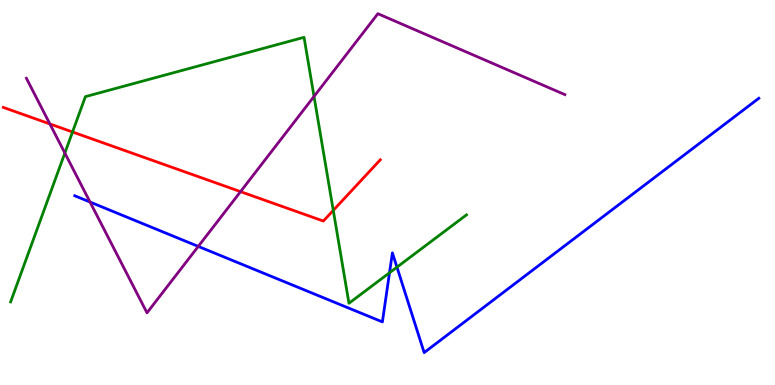[{'lines': ['blue', 'red'], 'intersections': []}, {'lines': ['green', 'red'], 'intersections': [{'x': 0.936, 'y': 6.57}, {'x': 4.3, 'y': 4.54}]}, {'lines': ['purple', 'red'], 'intersections': [{'x': 0.644, 'y': 6.78}, {'x': 3.1, 'y': 5.02}]}, {'lines': ['blue', 'green'], 'intersections': [{'x': 5.03, 'y': 2.92}, {'x': 5.12, 'y': 3.06}]}, {'lines': ['blue', 'purple'], 'intersections': [{'x': 1.16, 'y': 4.75}, {'x': 2.56, 'y': 3.6}]}, {'lines': ['green', 'purple'], 'intersections': [{'x': 0.837, 'y': 6.02}, {'x': 4.05, 'y': 7.5}]}]